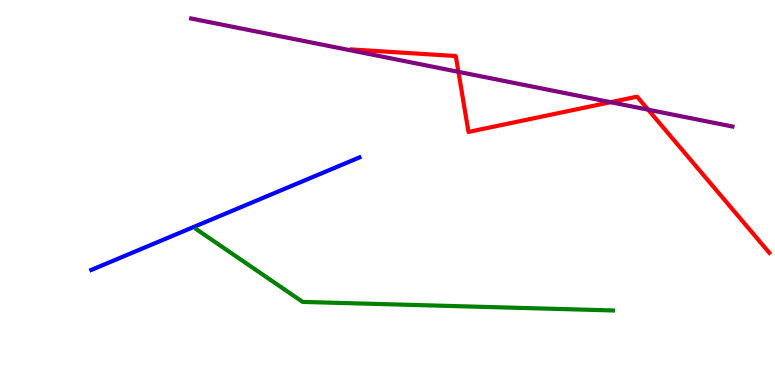[{'lines': ['blue', 'red'], 'intersections': []}, {'lines': ['green', 'red'], 'intersections': []}, {'lines': ['purple', 'red'], 'intersections': [{'x': 5.92, 'y': 8.13}, {'x': 7.88, 'y': 7.35}, {'x': 8.36, 'y': 7.15}]}, {'lines': ['blue', 'green'], 'intersections': []}, {'lines': ['blue', 'purple'], 'intersections': []}, {'lines': ['green', 'purple'], 'intersections': []}]